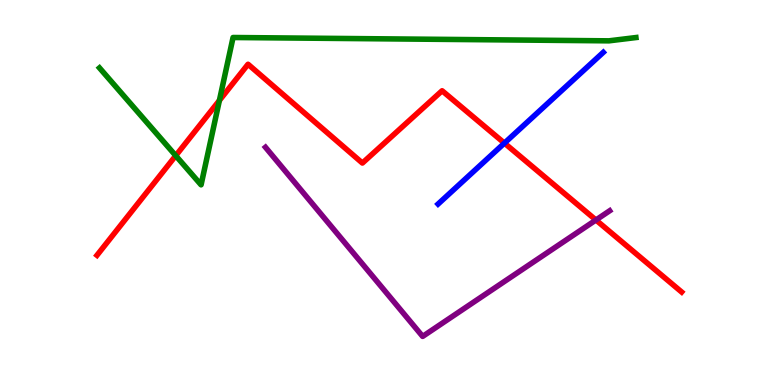[{'lines': ['blue', 'red'], 'intersections': [{'x': 6.51, 'y': 6.28}]}, {'lines': ['green', 'red'], 'intersections': [{'x': 2.27, 'y': 5.96}, {'x': 2.83, 'y': 7.39}]}, {'lines': ['purple', 'red'], 'intersections': [{'x': 7.69, 'y': 4.29}]}, {'lines': ['blue', 'green'], 'intersections': []}, {'lines': ['blue', 'purple'], 'intersections': []}, {'lines': ['green', 'purple'], 'intersections': []}]